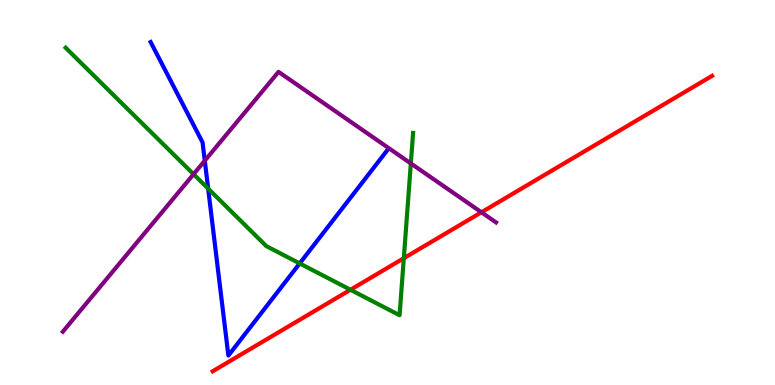[{'lines': ['blue', 'red'], 'intersections': []}, {'lines': ['green', 'red'], 'intersections': [{'x': 4.52, 'y': 2.47}, {'x': 5.21, 'y': 3.29}]}, {'lines': ['purple', 'red'], 'intersections': [{'x': 6.21, 'y': 4.49}]}, {'lines': ['blue', 'green'], 'intersections': [{'x': 2.69, 'y': 5.1}, {'x': 3.87, 'y': 3.16}]}, {'lines': ['blue', 'purple'], 'intersections': [{'x': 2.64, 'y': 5.83}]}, {'lines': ['green', 'purple'], 'intersections': [{'x': 2.5, 'y': 5.48}, {'x': 5.3, 'y': 5.76}]}]